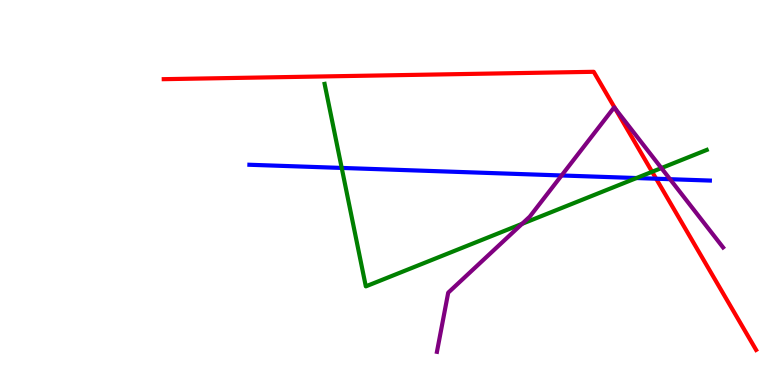[{'lines': ['blue', 'red'], 'intersections': [{'x': 8.47, 'y': 5.36}]}, {'lines': ['green', 'red'], 'intersections': [{'x': 8.41, 'y': 5.54}]}, {'lines': ['purple', 'red'], 'intersections': [{'x': 7.94, 'y': 7.18}]}, {'lines': ['blue', 'green'], 'intersections': [{'x': 4.41, 'y': 5.64}, {'x': 8.21, 'y': 5.38}]}, {'lines': ['blue', 'purple'], 'intersections': [{'x': 7.25, 'y': 5.44}, {'x': 8.65, 'y': 5.35}]}, {'lines': ['green', 'purple'], 'intersections': [{'x': 6.74, 'y': 4.19}, {'x': 8.53, 'y': 5.63}]}]